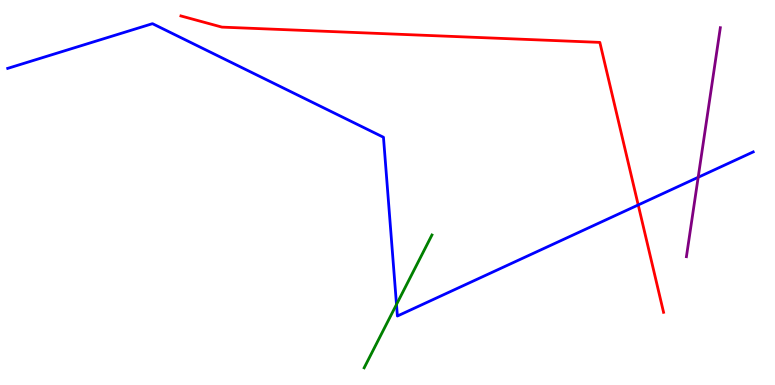[{'lines': ['blue', 'red'], 'intersections': [{'x': 8.24, 'y': 4.68}]}, {'lines': ['green', 'red'], 'intersections': []}, {'lines': ['purple', 'red'], 'intersections': []}, {'lines': ['blue', 'green'], 'intersections': [{'x': 5.12, 'y': 2.09}]}, {'lines': ['blue', 'purple'], 'intersections': [{'x': 9.01, 'y': 5.39}]}, {'lines': ['green', 'purple'], 'intersections': []}]